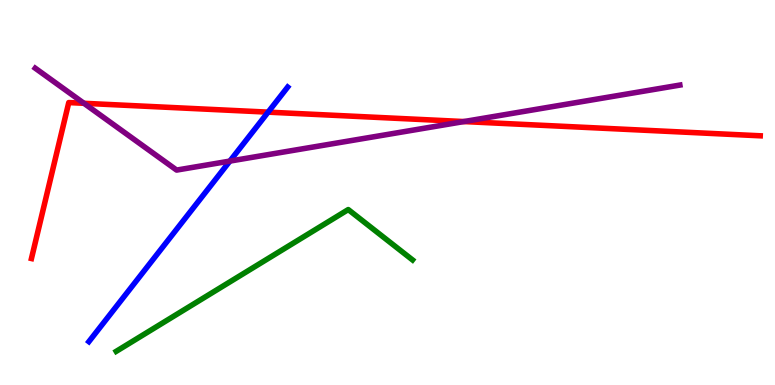[{'lines': ['blue', 'red'], 'intersections': [{'x': 3.46, 'y': 7.09}]}, {'lines': ['green', 'red'], 'intersections': []}, {'lines': ['purple', 'red'], 'intersections': [{'x': 1.08, 'y': 7.32}, {'x': 5.99, 'y': 6.84}]}, {'lines': ['blue', 'green'], 'intersections': []}, {'lines': ['blue', 'purple'], 'intersections': [{'x': 2.97, 'y': 5.82}]}, {'lines': ['green', 'purple'], 'intersections': []}]